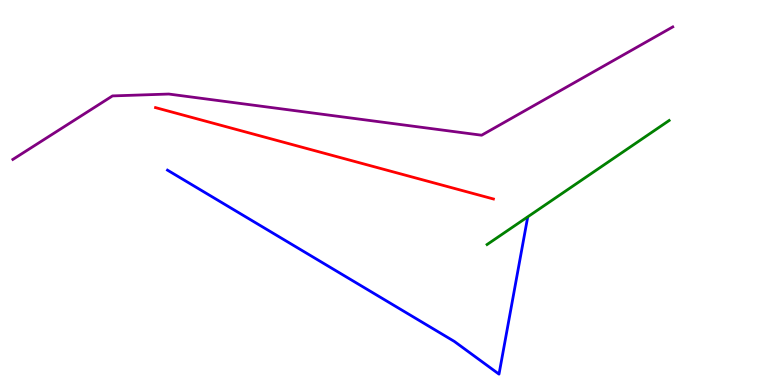[{'lines': ['blue', 'red'], 'intersections': []}, {'lines': ['green', 'red'], 'intersections': []}, {'lines': ['purple', 'red'], 'intersections': []}, {'lines': ['blue', 'green'], 'intersections': []}, {'lines': ['blue', 'purple'], 'intersections': []}, {'lines': ['green', 'purple'], 'intersections': []}]